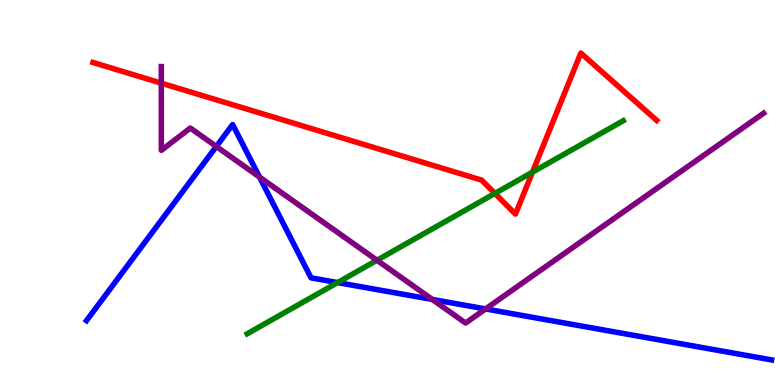[{'lines': ['blue', 'red'], 'intersections': []}, {'lines': ['green', 'red'], 'intersections': [{'x': 6.39, 'y': 4.98}, {'x': 6.87, 'y': 5.53}]}, {'lines': ['purple', 'red'], 'intersections': [{'x': 2.08, 'y': 7.84}]}, {'lines': ['blue', 'green'], 'intersections': [{'x': 4.36, 'y': 2.66}]}, {'lines': ['blue', 'purple'], 'intersections': [{'x': 2.79, 'y': 6.2}, {'x': 3.35, 'y': 5.4}, {'x': 5.58, 'y': 2.22}, {'x': 6.27, 'y': 1.98}]}, {'lines': ['green', 'purple'], 'intersections': [{'x': 4.86, 'y': 3.24}]}]